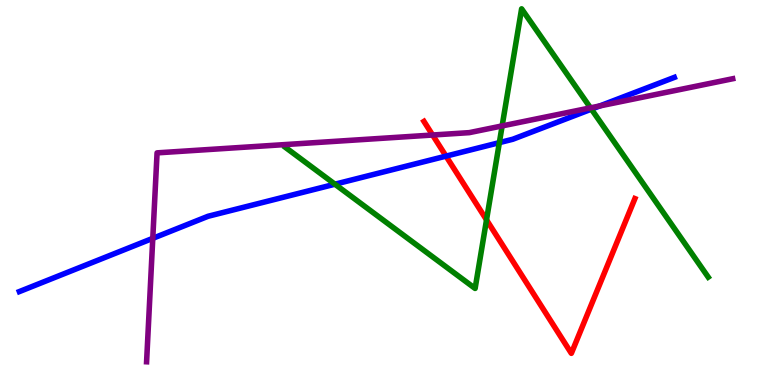[{'lines': ['blue', 'red'], 'intersections': [{'x': 5.76, 'y': 5.94}]}, {'lines': ['green', 'red'], 'intersections': [{'x': 6.28, 'y': 4.29}]}, {'lines': ['purple', 'red'], 'intersections': [{'x': 5.58, 'y': 6.49}]}, {'lines': ['blue', 'green'], 'intersections': [{'x': 4.32, 'y': 5.22}, {'x': 6.44, 'y': 6.29}, {'x': 7.63, 'y': 7.16}]}, {'lines': ['blue', 'purple'], 'intersections': [{'x': 1.97, 'y': 3.81}, {'x': 7.74, 'y': 7.25}]}, {'lines': ['green', 'purple'], 'intersections': [{'x': 6.48, 'y': 6.73}, {'x': 7.62, 'y': 7.2}]}]